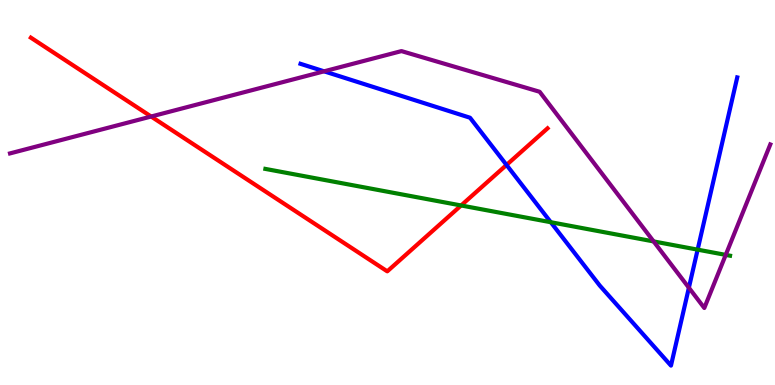[{'lines': ['blue', 'red'], 'intersections': [{'x': 6.54, 'y': 5.72}]}, {'lines': ['green', 'red'], 'intersections': [{'x': 5.95, 'y': 4.66}]}, {'lines': ['purple', 'red'], 'intersections': [{'x': 1.95, 'y': 6.97}]}, {'lines': ['blue', 'green'], 'intersections': [{'x': 7.11, 'y': 4.23}, {'x': 9.0, 'y': 3.52}]}, {'lines': ['blue', 'purple'], 'intersections': [{'x': 4.18, 'y': 8.15}, {'x': 8.89, 'y': 2.53}]}, {'lines': ['green', 'purple'], 'intersections': [{'x': 8.43, 'y': 3.73}, {'x': 9.36, 'y': 3.38}]}]